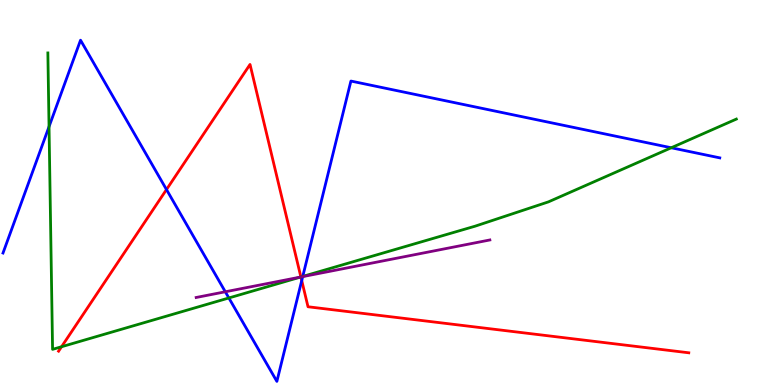[{'lines': ['blue', 'red'], 'intersections': [{'x': 2.15, 'y': 5.08}, {'x': 3.89, 'y': 2.71}]}, {'lines': ['green', 'red'], 'intersections': [{'x': 0.794, 'y': 0.994}, {'x': 3.88, 'y': 2.81}]}, {'lines': ['purple', 'red'], 'intersections': [{'x': 3.88, 'y': 2.81}]}, {'lines': ['blue', 'green'], 'intersections': [{'x': 0.633, 'y': 6.71}, {'x': 2.95, 'y': 2.26}, {'x': 3.91, 'y': 2.82}, {'x': 8.66, 'y': 6.16}]}, {'lines': ['blue', 'purple'], 'intersections': [{'x': 2.91, 'y': 2.42}, {'x': 3.91, 'y': 2.82}]}, {'lines': ['green', 'purple'], 'intersections': [{'x': 3.88, 'y': 2.81}]}]